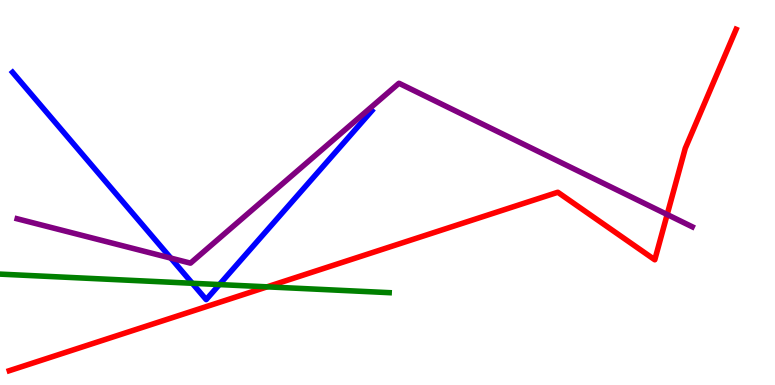[{'lines': ['blue', 'red'], 'intersections': []}, {'lines': ['green', 'red'], 'intersections': [{'x': 3.45, 'y': 2.55}]}, {'lines': ['purple', 'red'], 'intersections': [{'x': 8.61, 'y': 4.43}]}, {'lines': ['blue', 'green'], 'intersections': [{'x': 2.48, 'y': 2.64}, {'x': 2.83, 'y': 2.61}]}, {'lines': ['blue', 'purple'], 'intersections': [{'x': 2.2, 'y': 3.3}]}, {'lines': ['green', 'purple'], 'intersections': []}]